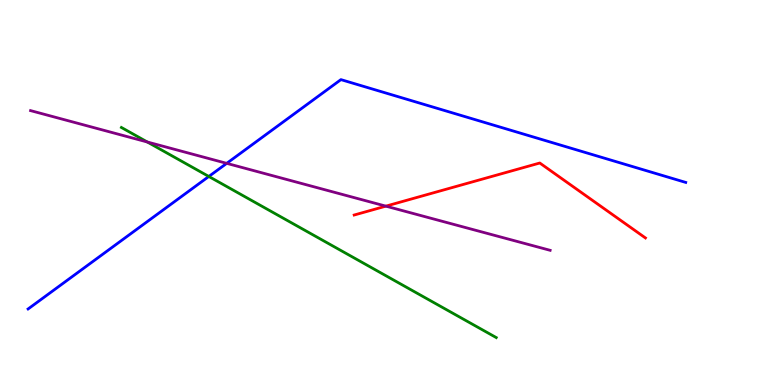[{'lines': ['blue', 'red'], 'intersections': []}, {'lines': ['green', 'red'], 'intersections': []}, {'lines': ['purple', 'red'], 'intersections': [{'x': 4.98, 'y': 4.65}]}, {'lines': ['blue', 'green'], 'intersections': [{'x': 2.69, 'y': 5.42}]}, {'lines': ['blue', 'purple'], 'intersections': [{'x': 2.93, 'y': 5.76}]}, {'lines': ['green', 'purple'], 'intersections': [{'x': 1.9, 'y': 6.31}]}]